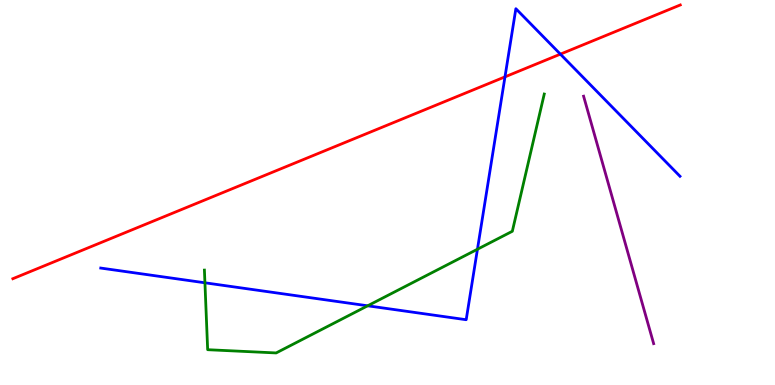[{'lines': ['blue', 'red'], 'intersections': [{'x': 6.52, 'y': 8.0}, {'x': 7.23, 'y': 8.59}]}, {'lines': ['green', 'red'], 'intersections': []}, {'lines': ['purple', 'red'], 'intersections': []}, {'lines': ['blue', 'green'], 'intersections': [{'x': 2.64, 'y': 2.65}, {'x': 4.74, 'y': 2.06}, {'x': 6.16, 'y': 3.53}]}, {'lines': ['blue', 'purple'], 'intersections': []}, {'lines': ['green', 'purple'], 'intersections': []}]